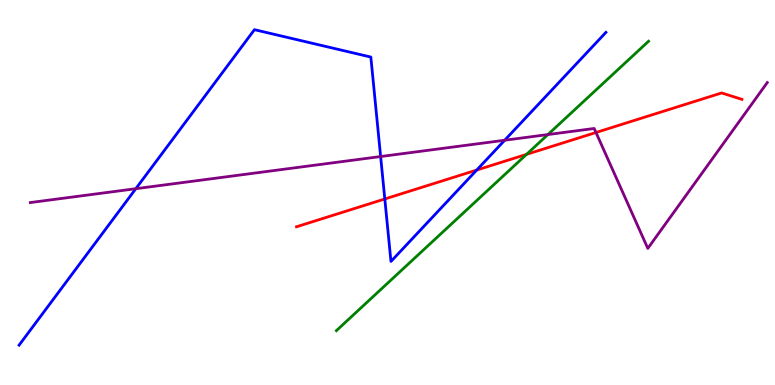[{'lines': ['blue', 'red'], 'intersections': [{'x': 4.97, 'y': 4.83}, {'x': 6.15, 'y': 5.58}]}, {'lines': ['green', 'red'], 'intersections': [{'x': 6.79, 'y': 5.99}]}, {'lines': ['purple', 'red'], 'intersections': [{'x': 7.69, 'y': 6.56}]}, {'lines': ['blue', 'green'], 'intersections': []}, {'lines': ['blue', 'purple'], 'intersections': [{'x': 1.75, 'y': 5.1}, {'x': 4.91, 'y': 5.93}, {'x': 6.51, 'y': 6.36}]}, {'lines': ['green', 'purple'], 'intersections': [{'x': 7.07, 'y': 6.51}]}]